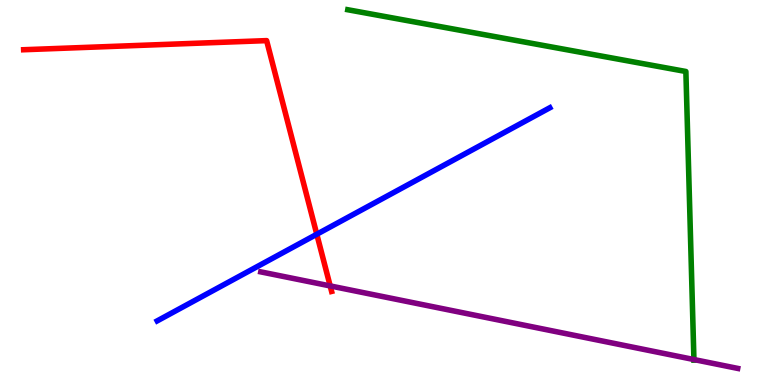[{'lines': ['blue', 'red'], 'intersections': [{'x': 4.09, 'y': 3.92}]}, {'lines': ['green', 'red'], 'intersections': []}, {'lines': ['purple', 'red'], 'intersections': [{'x': 4.26, 'y': 2.57}]}, {'lines': ['blue', 'green'], 'intersections': []}, {'lines': ['blue', 'purple'], 'intersections': []}, {'lines': ['green', 'purple'], 'intersections': [{'x': 8.95, 'y': 0.661}]}]